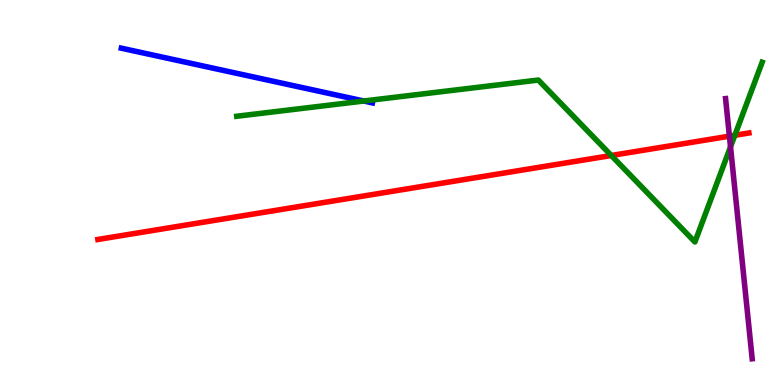[{'lines': ['blue', 'red'], 'intersections': []}, {'lines': ['green', 'red'], 'intersections': [{'x': 7.89, 'y': 5.96}, {'x': 9.48, 'y': 6.49}]}, {'lines': ['purple', 'red'], 'intersections': [{'x': 9.41, 'y': 6.46}]}, {'lines': ['blue', 'green'], 'intersections': [{'x': 4.69, 'y': 7.38}]}, {'lines': ['blue', 'purple'], 'intersections': []}, {'lines': ['green', 'purple'], 'intersections': [{'x': 9.43, 'y': 6.19}]}]